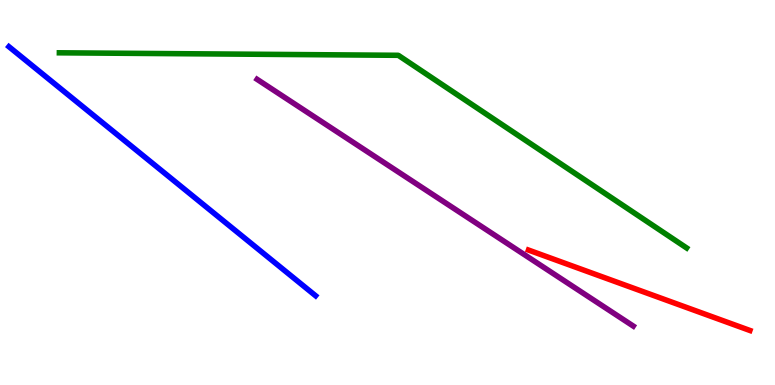[{'lines': ['blue', 'red'], 'intersections': []}, {'lines': ['green', 'red'], 'intersections': []}, {'lines': ['purple', 'red'], 'intersections': []}, {'lines': ['blue', 'green'], 'intersections': []}, {'lines': ['blue', 'purple'], 'intersections': []}, {'lines': ['green', 'purple'], 'intersections': []}]